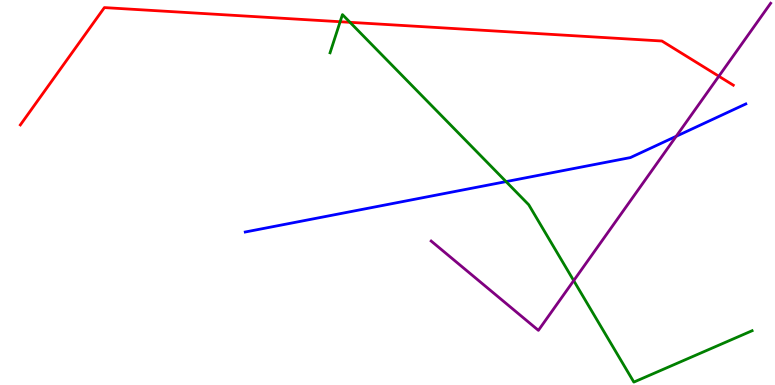[{'lines': ['blue', 'red'], 'intersections': []}, {'lines': ['green', 'red'], 'intersections': [{'x': 4.39, 'y': 9.44}, {'x': 4.52, 'y': 9.42}]}, {'lines': ['purple', 'red'], 'intersections': [{'x': 9.28, 'y': 8.02}]}, {'lines': ['blue', 'green'], 'intersections': [{'x': 6.53, 'y': 5.28}]}, {'lines': ['blue', 'purple'], 'intersections': [{'x': 8.72, 'y': 6.46}]}, {'lines': ['green', 'purple'], 'intersections': [{'x': 7.4, 'y': 2.71}]}]